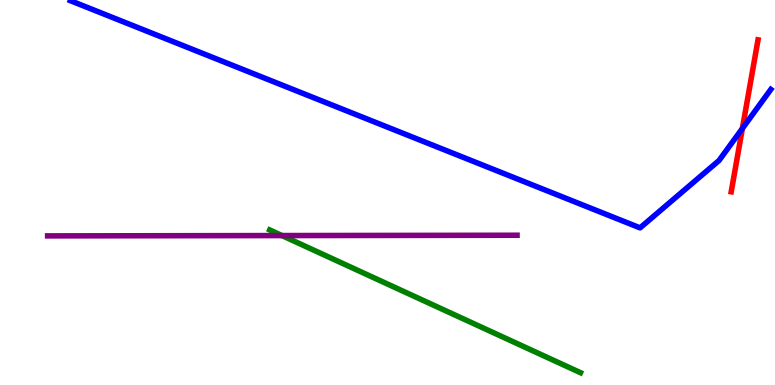[{'lines': ['blue', 'red'], 'intersections': [{'x': 9.58, 'y': 6.66}]}, {'lines': ['green', 'red'], 'intersections': []}, {'lines': ['purple', 'red'], 'intersections': []}, {'lines': ['blue', 'green'], 'intersections': []}, {'lines': ['blue', 'purple'], 'intersections': []}, {'lines': ['green', 'purple'], 'intersections': [{'x': 3.64, 'y': 3.88}]}]